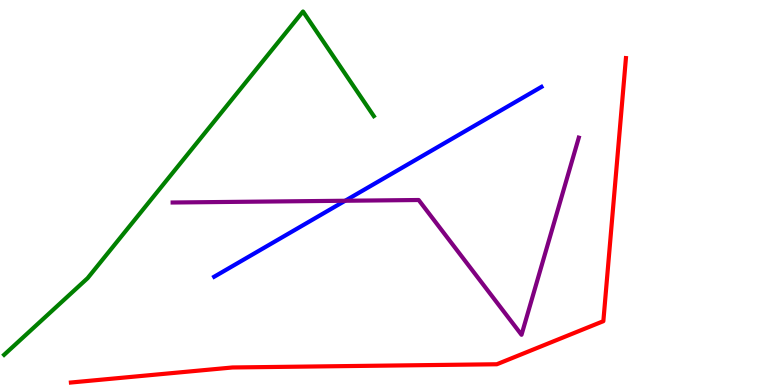[{'lines': ['blue', 'red'], 'intersections': []}, {'lines': ['green', 'red'], 'intersections': []}, {'lines': ['purple', 'red'], 'intersections': []}, {'lines': ['blue', 'green'], 'intersections': []}, {'lines': ['blue', 'purple'], 'intersections': [{'x': 4.45, 'y': 4.79}]}, {'lines': ['green', 'purple'], 'intersections': []}]